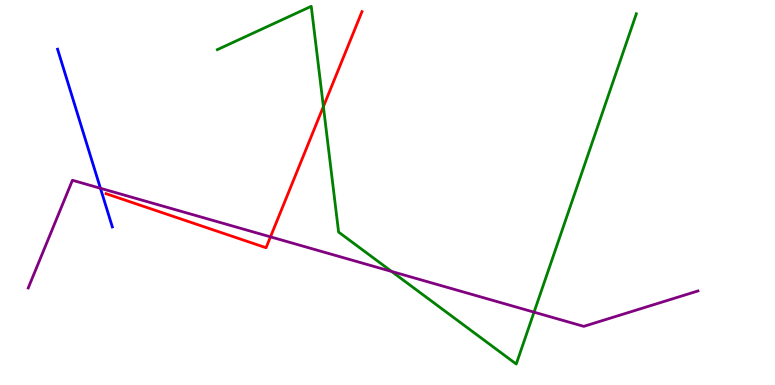[{'lines': ['blue', 'red'], 'intersections': []}, {'lines': ['green', 'red'], 'intersections': [{'x': 4.17, 'y': 7.23}]}, {'lines': ['purple', 'red'], 'intersections': [{'x': 3.49, 'y': 3.85}]}, {'lines': ['blue', 'green'], 'intersections': []}, {'lines': ['blue', 'purple'], 'intersections': [{'x': 1.3, 'y': 5.11}]}, {'lines': ['green', 'purple'], 'intersections': [{'x': 5.05, 'y': 2.95}, {'x': 6.89, 'y': 1.89}]}]